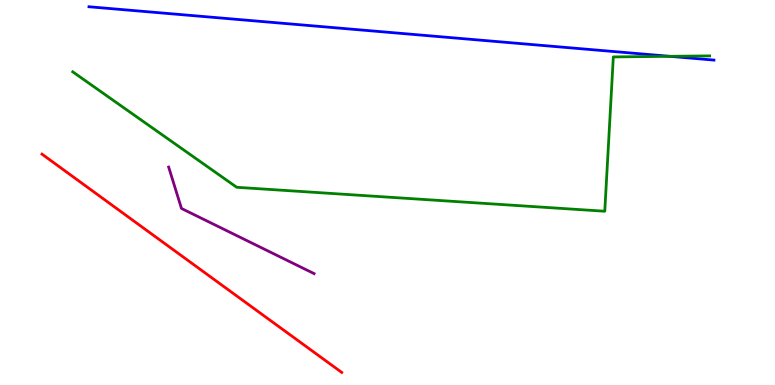[{'lines': ['blue', 'red'], 'intersections': []}, {'lines': ['green', 'red'], 'intersections': []}, {'lines': ['purple', 'red'], 'intersections': []}, {'lines': ['blue', 'green'], 'intersections': [{'x': 8.64, 'y': 8.54}]}, {'lines': ['blue', 'purple'], 'intersections': []}, {'lines': ['green', 'purple'], 'intersections': []}]